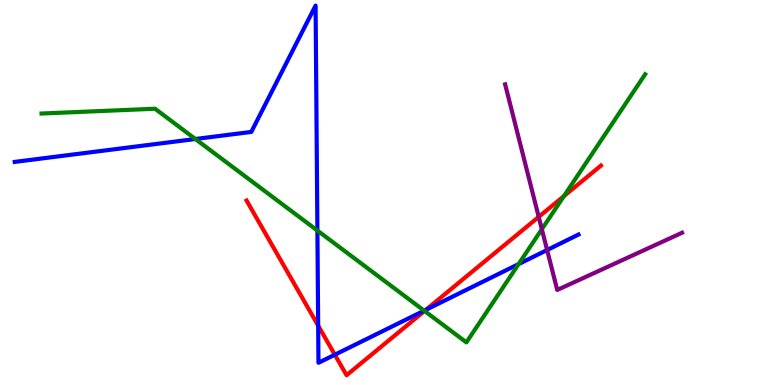[{'lines': ['blue', 'red'], 'intersections': [{'x': 4.11, 'y': 1.54}, {'x': 4.32, 'y': 0.786}, {'x': 5.5, 'y': 1.95}]}, {'lines': ['green', 'red'], 'intersections': [{'x': 5.48, 'y': 1.92}, {'x': 7.28, 'y': 4.91}]}, {'lines': ['purple', 'red'], 'intersections': [{'x': 6.95, 'y': 4.37}]}, {'lines': ['blue', 'green'], 'intersections': [{'x': 2.52, 'y': 6.39}, {'x': 4.1, 'y': 4.01}, {'x': 5.47, 'y': 1.93}, {'x': 6.69, 'y': 3.14}]}, {'lines': ['blue', 'purple'], 'intersections': [{'x': 7.06, 'y': 3.51}]}, {'lines': ['green', 'purple'], 'intersections': [{'x': 6.99, 'y': 4.05}]}]